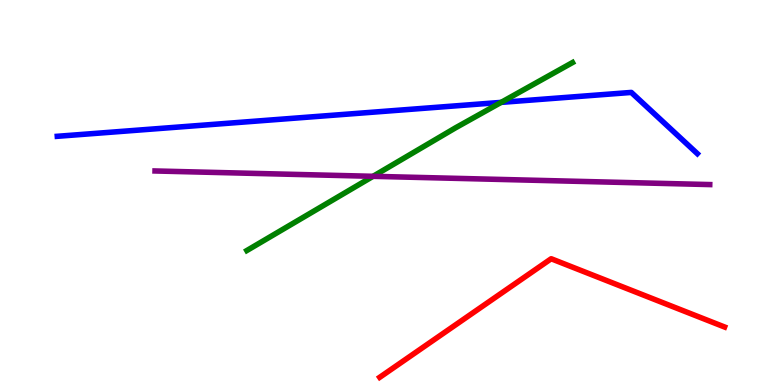[{'lines': ['blue', 'red'], 'intersections': []}, {'lines': ['green', 'red'], 'intersections': []}, {'lines': ['purple', 'red'], 'intersections': []}, {'lines': ['blue', 'green'], 'intersections': [{'x': 6.47, 'y': 7.34}]}, {'lines': ['blue', 'purple'], 'intersections': []}, {'lines': ['green', 'purple'], 'intersections': [{'x': 4.81, 'y': 5.42}]}]